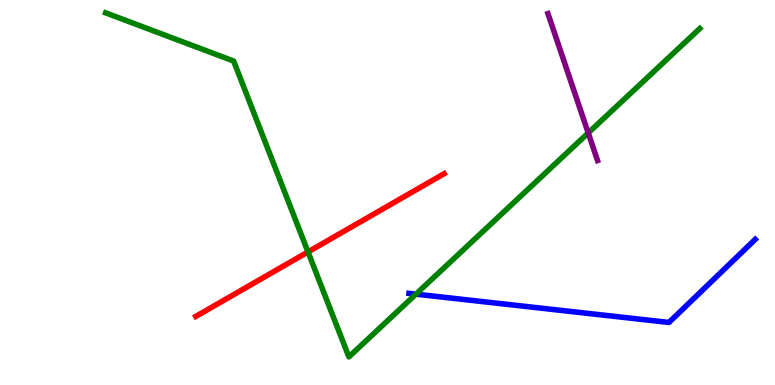[{'lines': ['blue', 'red'], 'intersections': []}, {'lines': ['green', 'red'], 'intersections': [{'x': 3.97, 'y': 3.46}]}, {'lines': ['purple', 'red'], 'intersections': []}, {'lines': ['blue', 'green'], 'intersections': [{'x': 5.37, 'y': 2.36}]}, {'lines': ['blue', 'purple'], 'intersections': []}, {'lines': ['green', 'purple'], 'intersections': [{'x': 7.59, 'y': 6.55}]}]